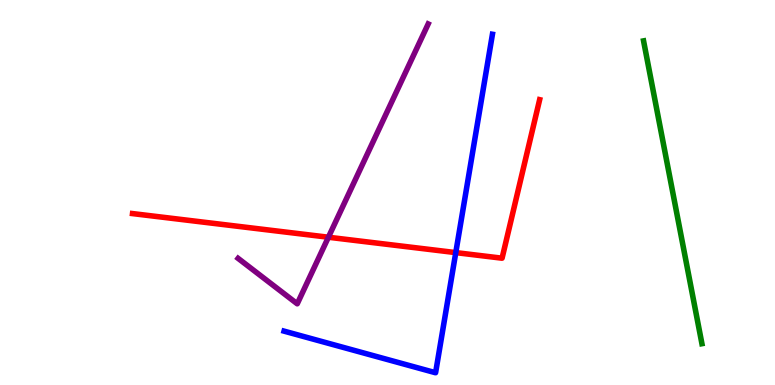[{'lines': ['blue', 'red'], 'intersections': [{'x': 5.88, 'y': 3.44}]}, {'lines': ['green', 'red'], 'intersections': []}, {'lines': ['purple', 'red'], 'intersections': [{'x': 4.24, 'y': 3.84}]}, {'lines': ['blue', 'green'], 'intersections': []}, {'lines': ['blue', 'purple'], 'intersections': []}, {'lines': ['green', 'purple'], 'intersections': []}]